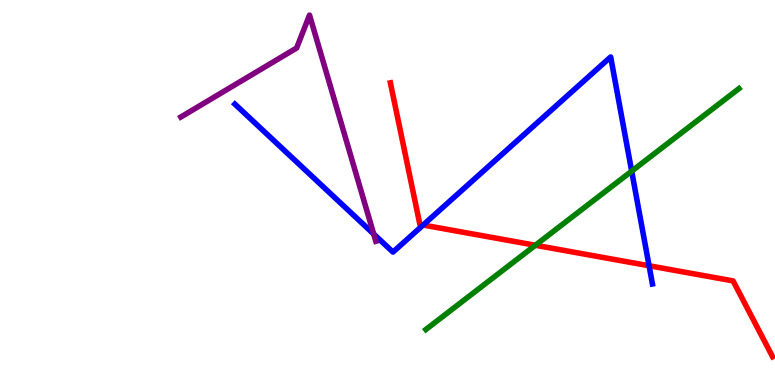[{'lines': ['blue', 'red'], 'intersections': [{'x': 5.46, 'y': 4.15}, {'x': 8.38, 'y': 3.1}]}, {'lines': ['green', 'red'], 'intersections': [{'x': 6.91, 'y': 3.63}]}, {'lines': ['purple', 'red'], 'intersections': []}, {'lines': ['blue', 'green'], 'intersections': [{'x': 8.15, 'y': 5.55}]}, {'lines': ['blue', 'purple'], 'intersections': [{'x': 4.82, 'y': 3.92}]}, {'lines': ['green', 'purple'], 'intersections': []}]